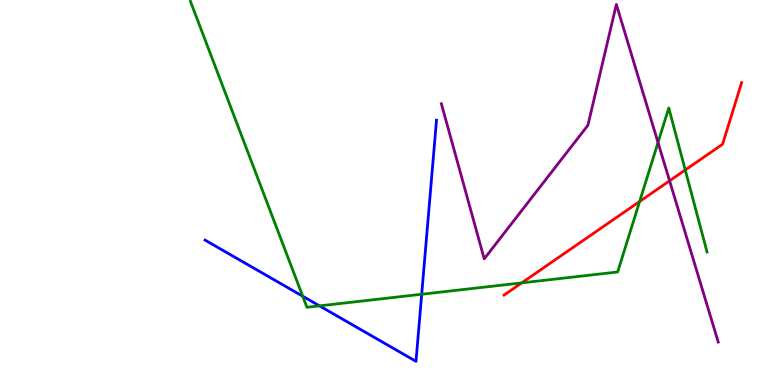[{'lines': ['blue', 'red'], 'intersections': []}, {'lines': ['green', 'red'], 'intersections': [{'x': 6.73, 'y': 2.65}, {'x': 8.25, 'y': 4.77}, {'x': 8.84, 'y': 5.58}]}, {'lines': ['purple', 'red'], 'intersections': [{'x': 8.64, 'y': 5.3}]}, {'lines': ['blue', 'green'], 'intersections': [{'x': 3.91, 'y': 2.31}, {'x': 4.12, 'y': 2.06}, {'x': 5.44, 'y': 2.36}]}, {'lines': ['blue', 'purple'], 'intersections': []}, {'lines': ['green', 'purple'], 'intersections': [{'x': 8.49, 'y': 6.3}]}]